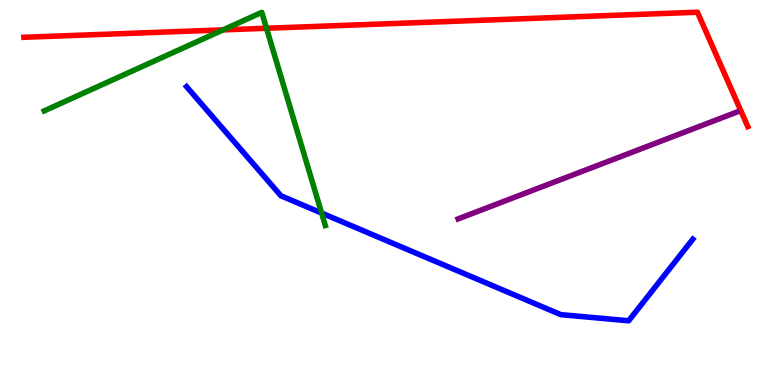[{'lines': ['blue', 'red'], 'intersections': []}, {'lines': ['green', 'red'], 'intersections': [{'x': 2.88, 'y': 9.22}, {'x': 3.44, 'y': 9.27}]}, {'lines': ['purple', 'red'], 'intersections': []}, {'lines': ['blue', 'green'], 'intersections': [{'x': 4.15, 'y': 4.47}]}, {'lines': ['blue', 'purple'], 'intersections': []}, {'lines': ['green', 'purple'], 'intersections': []}]